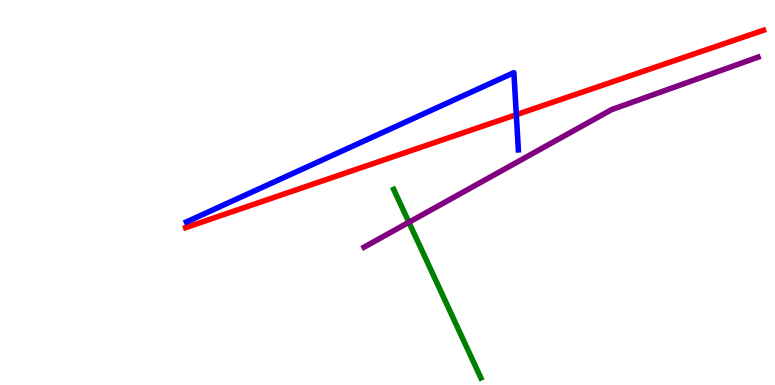[{'lines': ['blue', 'red'], 'intersections': [{'x': 6.66, 'y': 7.02}]}, {'lines': ['green', 'red'], 'intersections': []}, {'lines': ['purple', 'red'], 'intersections': []}, {'lines': ['blue', 'green'], 'intersections': []}, {'lines': ['blue', 'purple'], 'intersections': []}, {'lines': ['green', 'purple'], 'intersections': [{'x': 5.28, 'y': 4.23}]}]